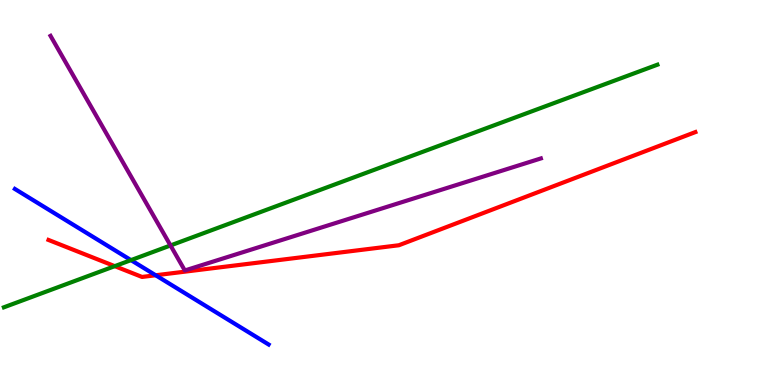[{'lines': ['blue', 'red'], 'intersections': [{'x': 2.01, 'y': 2.85}]}, {'lines': ['green', 'red'], 'intersections': [{'x': 1.48, 'y': 3.09}]}, {'lines': ['purple', 'red'], 'intersections': []}, {'lines': ['blue', 'green'], 'intersections': [{'x': 1.69, 'y': 3.24}]}, {'lines': ['blue', 'purple'], 'intersections': []}, {'lines': ['green', 'purple'], 'intersections': [{'x': 2.2, 'y': 3.62}]}]